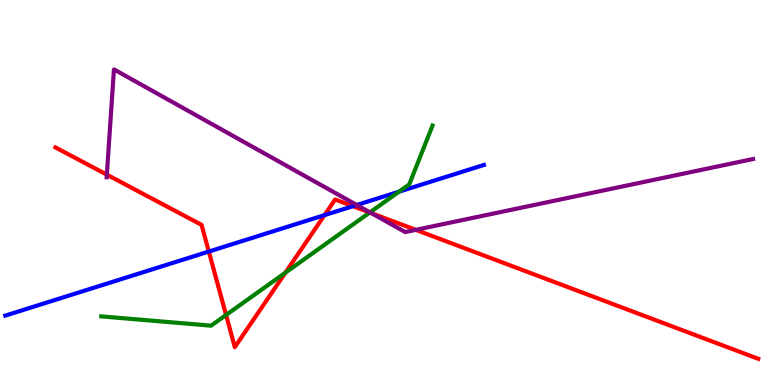[{'lines': ['blue', 'red'], 'intersections': [{'x': 2.69, 'y': 3.47}, {'x': 4.19, 'y': 4.41}, {'x': 4.55, 'y': 4.64}]}, {'lines': ['green', 'red'], 'intersections': [{'x': 2.92, 'y': 1.82}, {'x': 3.68, 'y': 2.92}, {'x': 4.77, 'y': 4.48}]}, {'lines': ['purple', 'red'], 'intersections': [{'x': 1.38, 'y': 5.46}, {'x': 4.79, 'y': 4.47}, {'x': 5.37, 'y': 4.03}]}, {'lines': ['blue', 'green'], 'intersections': [{'x': 5.15, 'y': 5.02}]}, {'lines': ['blue', 'purple'], 'intersections': [{'x': 4.6, 'y': 4.68}]}, {'lines': ['green', 'purple'], 'intersections': [{'x': 4.77, 'y': 4.48}]}]